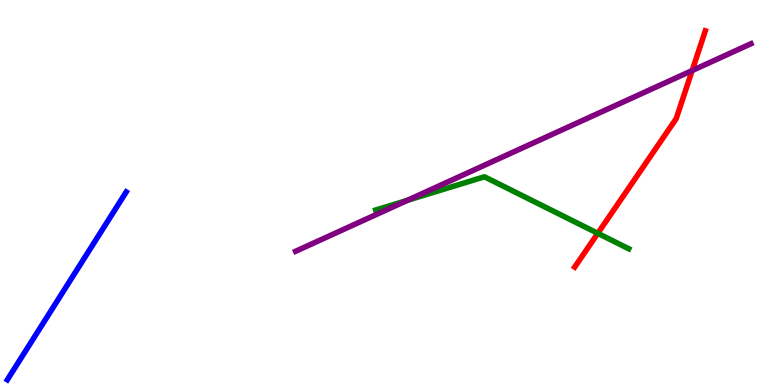[{'lines': ['blue', 'red'], 'intersections': []}, {'lines': ['green', 'red'], 'intersections': [{'x': 7.71, 'y': 3.94}]}, {'lines': ['purple', 'red'], 'intersections': [{'x': 8.93, 'y': 8.17}]}, {'lines': ['blue', 'green'], 'intersections': []}, {'lines': ['blue', 'purple'], 'intersections': []}, {'lines': ['green', 'purple'], 'intersections': [{'x': 5.26, 'y': 4.8}]}]